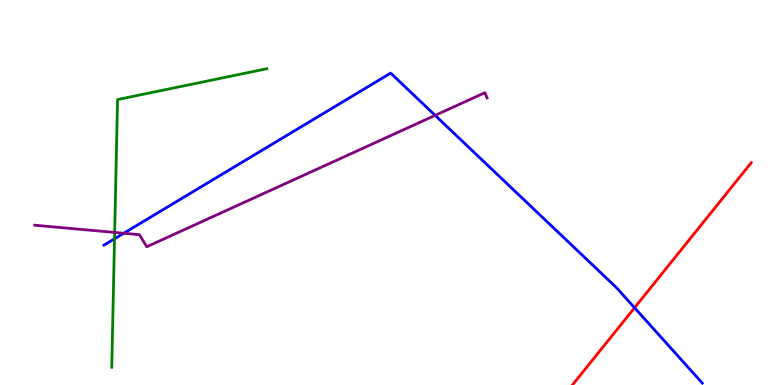[{'lines': ['blue', 'red'], 'intersections': [{'x': 8.19, 'y': 2.01}]}, {'lines': ['green', 'red'], 'intersections': []}, {'lines': ['purple', 'red'], 'intersections': []}, {'lines': ['blue', 'green'], 'intersections': [{'x': 1.48, 'y': 3.8}]}, {'lines': ['blue', 'purple'], 'intersections': [{'x': 1.6, 'y': 3.94}, {'x': 5.61, 'y': 7.0}]}, {'lines': ['green', 'purple'], 'intersections': [{'x': 1.48, 'y': 3.96}]}]